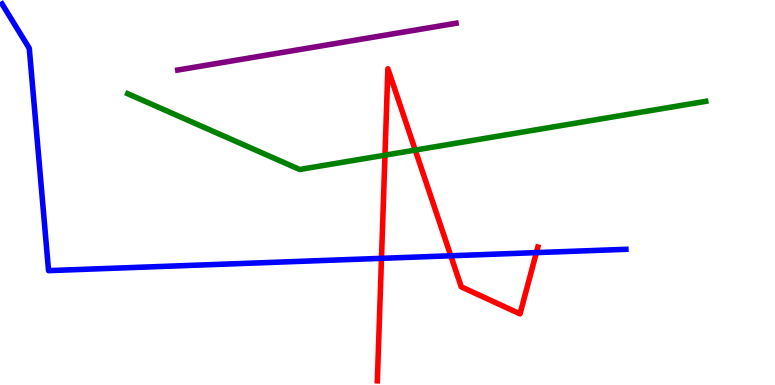[{'lines': ['blue', 'red'], 'intersections': [{'x': 4.92, 'y': 3.29}, {'x': 5.82, 'y': 3.36}, {'x': 6.92, 'y': 3.44}]}, {'lines': ['green', 'red'], 'intersections': [{'x': 4.97, 'y': 5.97}, {'x': 5.36, 'y': 6.1}]}, {'lines': ['purple', 'red'], 'intersections': []}, {'lines': ['blue', 'green'], 'intersections': []}, {'lines': ['blue', 'purple'], 'intersections': []}, {'lines': ['green', 'purple'], 'intersections': []}]